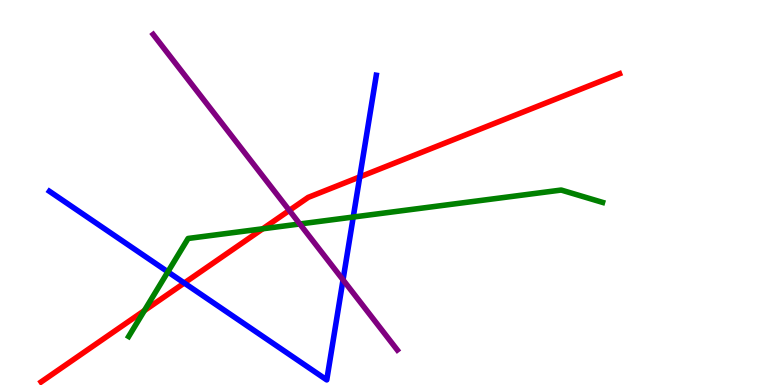[{'lines': ['blue', 'red'], 'intersections': [{'x': 2.38, 'y': 2.65}, {'x': 4.64, 'y': 5.41}]}, {'lines': ['green', 'red'], 'intersections': [{'x': 1.86, 'y': 1.93}, {'x': 3.39, 'y': 4.06}]}, {'lines': ['purple', 'red'], 'intersections': [{'x': 3.73, 'y': 4.53}]}, {'lines': ['blue', 'green'], 'intersections': [{'x': 2.17, 'y': 2.94}, {'x': 4.56, 'y': 4.36}]}, {'lines': ['blue', 'purple'], 'intersections': [{'x': 4.43, 'y': 2.73}]}, {'lines': ['green', 'purple'], 'intersections': [{'x': 3.87, 'y': 4.18}]}]